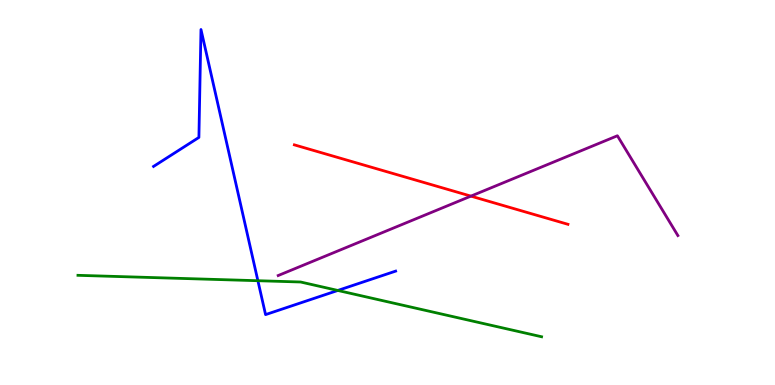[{'lines': ['blue', 'red'], 'intersections': []}, {'lines': ['green', 'red'], 'intersections': []}, {'lines': ['purple', 'red'], 'intersections': [{'x': 6.08, 'y': 4.91}]}, {'lines': ['blue', 'green'], 'intersections': [{'x': 3.33, 'y': 2.71}, {'x': 4.36, 'y': 2.46}]}, {'lines': ['blue', 'purple'], 'intersections': []}, {'lines': ['green', 'purple'], 'intersections': []}]